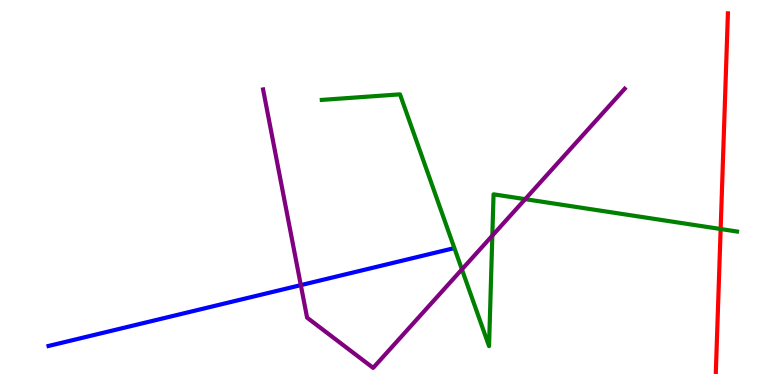[{'lines': ['blue', 'red'], 'intersections': []}, {'lines': ['green', 'red'], 'intersections': [{'x': 9.3, 'y': 4.05}]}, {'lines': ['purple', 'red'], 'intersections': []}, {'lines': ['blue', 'green'], 'intersections': []}, {'lines': ['blue', 'purple'], 'intersections': [{'x': 3.88, 'y': 2.59}]}, {'lines': ['green', 'purple'], 'intersections': [{'x': 5.96, 'y': 3.0}, {'x': 6.35, 'y': 3.88}, {'x': 6.78, 'y': 4.83}]}]